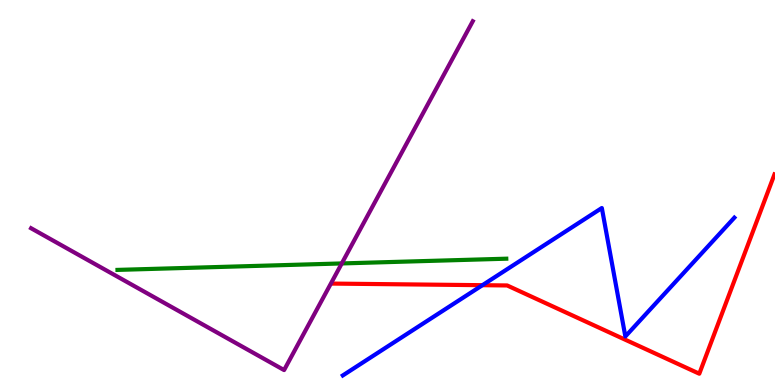[{'lines': ['blue', 'red'], 'intersections': [{'x': 6.22, 'y': 2.59}]}, {'lines': ['green', 'red'], 'intersections': []}, {'lines': ['purple', 'red'], 'intersections': []}, {'lines': ['blue', 'green'], 'intersections': []}, {'lines': ['blue', 'purple'], 'intersections': []}, {'lines': ['green', 'purple'], 'intersections': [{'x': 4.41, 'y': 3.16}]}]